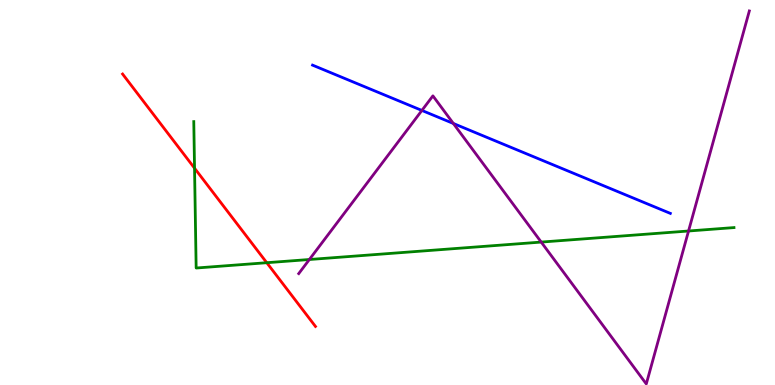[{'lines': ['blue', 'red'], 'intersections': []}, {'lines': ['green', 'red'], 'intersections': [{'x': 2.51, 'y': 5.63}, {'x': 3.44, 'y': 3.18}]}, {'lines': ['purple', 'red'], 'intersections': []}, {'lines': ['blue', 'green'], 'intersections': []}, {'lines': ['blue', 'purple'], 'intersections': [{'x': 5.44, 'y': 7.13}, {'x': 5.85, 'y': 6.79}]}, {'lines': ['green', 'purple'], 'intersections': [{'x': 3.99, 'y': 3.26}, {'x': 6.98, 'y': 3.71}, {'x': 8.88, 'y': 4.0}]}]